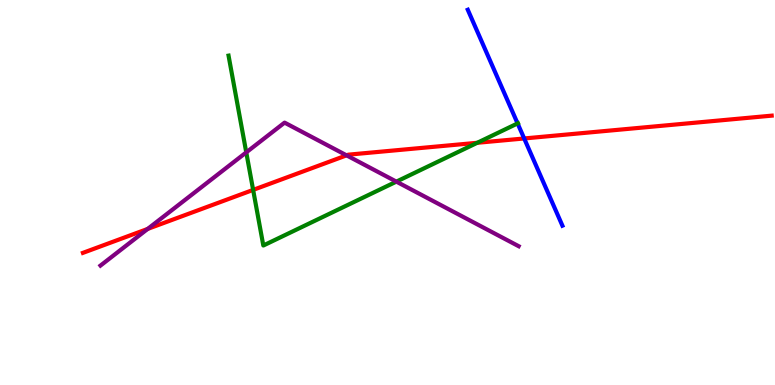[{'lines': ['blue', 'red'], 'intersections': [{'x': 6.76, 'y': 6.4}]}, {'lines': ['green', 'red'], 'intersections': [{'x': 3.27, 'y': 5.07}, {'x': 6.16, 'y': 6.29}]}, {'lines': ['purple', 'red'], 'intersections': [{'x': 1.91, 'y': 4.05}, {'x': 4.47, 'y': 5.97}]}, {'lines': ['blue', 'green'], 'intersections': [{'x': 6.68, 'y': 6.79}]}, {'lines': ['blue', 'purple'], 'intersections': []}, {'lines': ['green', 'purple'], 'intersections': [{'x': 3.18, 'y': 6.04}, {'x': 5.11, 'y': 5.28}]}]